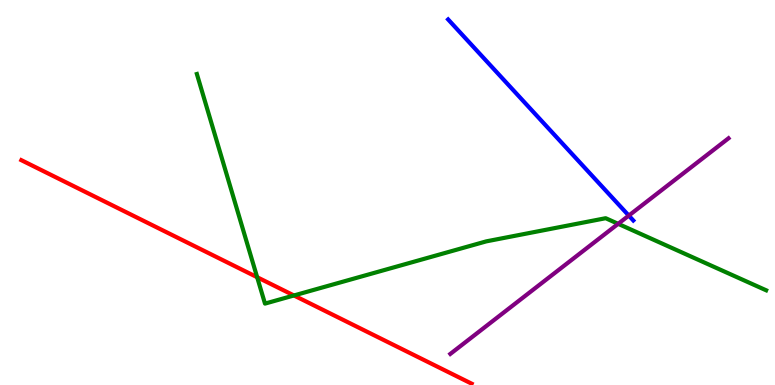[{'lines': ['blue', 'red'], 'intersections': []}, {'lines': ['green', 'red'], 'intersections': [{'x': 3.32, 'y': 2.8}, {'x': 3.79, 'y': 2.33}]}, {'lines': ['purple', 'red'], 'intersections': []}, {'lines': ['blue', 'green'], 'intersections': []}, {'lines': ['blue', 'purple'], 'intersections': [{'x': 8.11, 'y': 4.4}]}, {'lines': ['green', 'purple'], 'intersections': [{'x': 7.98, 'y': 4.19}]}]